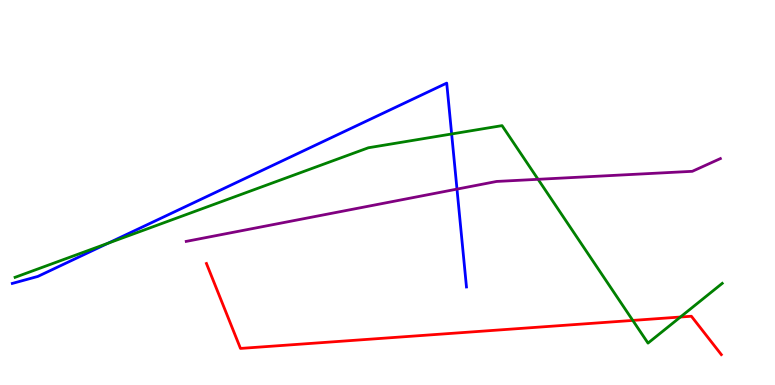[{'lines': ['blue', 'red'], 'intersections': []}, {'lines': ['green', 'red'], 'intersections': [{'x': 8.16, 'y': 1.68}, {'x': 8.78, 'y': 1.77}]}, {'lines': ['purple', 'red'], 'intersections': []}, {'lines': ['blue', 'green'], 'intersections': [{'x': 1.39, 'y': 3.68}, {'x': 5.83, 'y': 6.52}]}, {'lines': ['blue', 'purple'], 'intersections': [{'x': 5.9, 'y': 5.09}]}, {'lines': ['green', 'purple'], 'intersections': [{'x': 6.94, 'y': 5.34}]}]